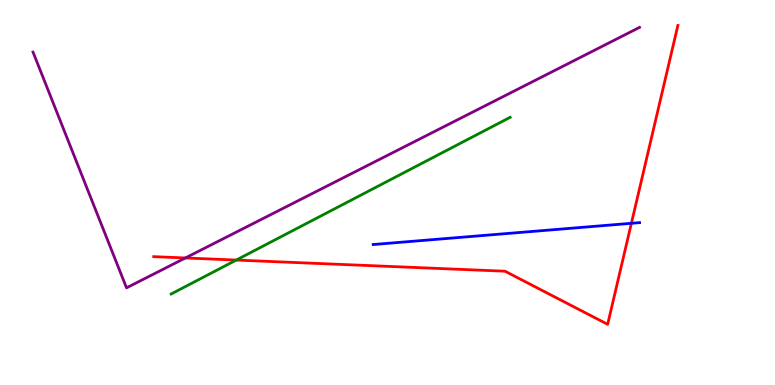[{'lines': ['blue', 'red'], 'intersections': [{'x': 8.15, 'y': 4.2}]}, {'lines': ['green', 'red'], 'intersections': [{'x': 3.05, 'y': 3.24}]}, {'lines': ['purple', 'red'], 'intersections': [{'x': 2.39, 'y': 3.3}]}, {'lines': ['blue', 'green'], 'intersections': []}, {'lines': ['blue', 'purple'], 'intersections': []}, {'lines': ['green', 'purple'], 'intersections': []}]